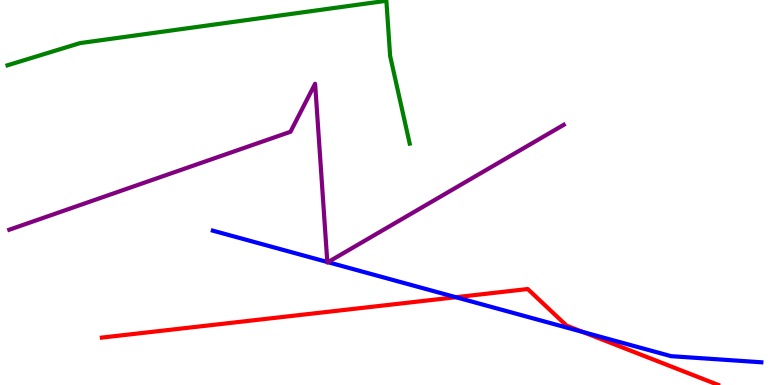[{'lines': ['blue', 'red'], 'intersections': [{'x': 5.88, 'y': 2.28}, {'x': 7.52, 'y': 1.38}]}, {'lines': ['green', 'red'], 'intersections': []}, {'lines': ['purple', 'red'], 'intersections': []}, {'lines': ['blue', 'green'], 'intersections': []}, {'lines': ['blue', 'purple'], 'intersections': [{'x': 4.22, 'y': 3.19}, {'x': 4.23, 'y': 3.19}]}, {'lines': ['green', 'purple'], 'intersections': []}]